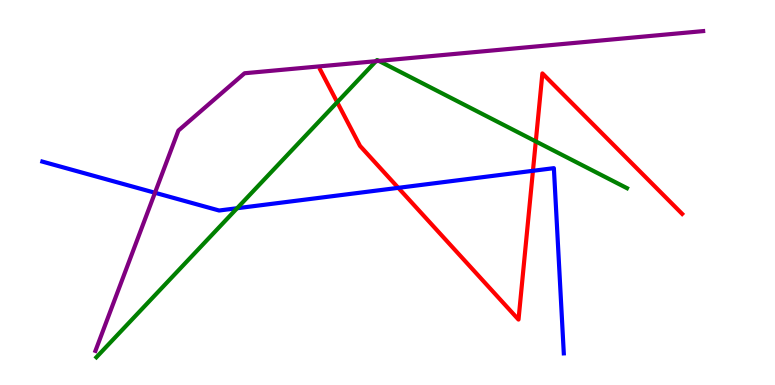[{'lines': ['blue', 'red'], 'intersections': [{'x': 5.14, 'y': 5.12}, {'x': 6.88, 'y': 5.56}]}, {'lines': ['green', 'red'], 'intersections': [{'x': 4.35, 'y': 7.34}, {'x': 6.91, 'y': 6.33}]}, {'lines': ['purple', 'red'], 'intersections': []}, {'lines': ['blue', 'green'], 'intersections': [{'x': 3.06, 'y': 4.59}]}, {'lines': ['blue', 'purple'], 'intersections': [{'x': 2.0, 'y': 4.99}]}, {'lines': ['green', 'purple'], 'intersections': [{'x': 4.85, 'y': 8.41}, {'x': 4.89, 'y': 8.42}]}]